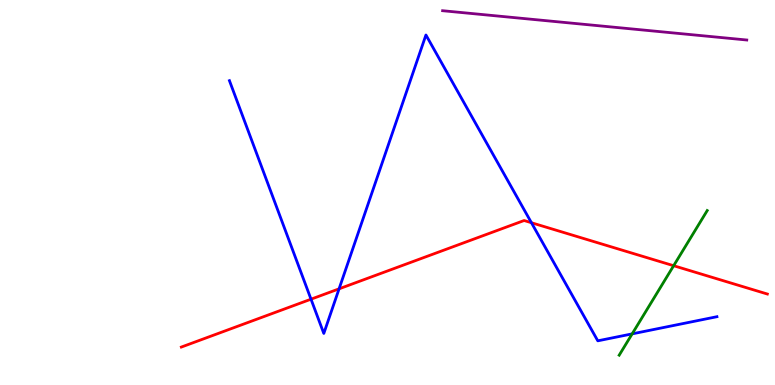[{'lines': ['blue', 'red'], 'intersections': [{'x': 4.01, 'y': 2.23}, {'x': 4.38, 'y': 2.5}, {'x': 6.86, 'y': 4.21}]}, {'lines': ['green', 'red'], 'intersections': [{'x': 8.69, 'y': 3.1}]}, {'lines': ['purple', 'red'], 'intersections': []}, {'lines': ['blue', 'green'], 'intersections': [{'x': 8.16, 'y': 1.33}]}, {'lines': ['blue', 'purple'], 'intersections': []}, {'lines': ['green', 'purple'], 'intersections': []}]